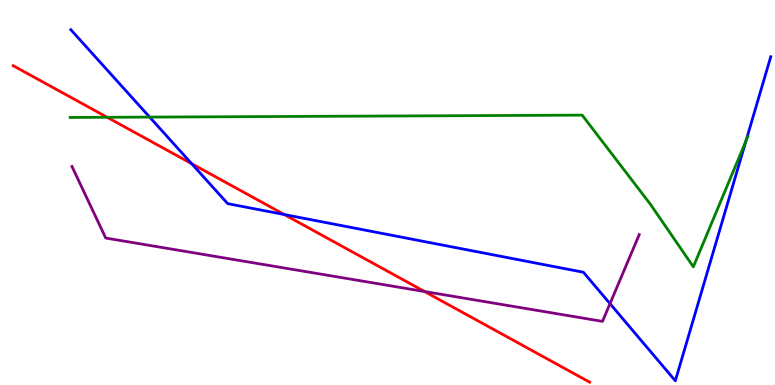[{'lines': ['blue', 'red'], 'intersections': [{'x': 2.47, 'y': 5.75}, {'x': 3.67, 'y': 4.43}]}, {'lines': ['green', 'red'], 'intersections': [{'x': 1.38, 'y': 6.95}]}, {'lines': ['purple', 'red'], 'intersections': [{'x': 5.48, 'y': 2.43}]}, {'lines': ['blue', 'green'], 'intersections': [{'x': 1.93, 'y': 6.96}, {'x': 9.63, 'y': 6.34}]}, {'lines': ['blue', 'purple'], 'intersections': [{'x': 7.87, 'y': 2.11}]}, {'lines': ['green', 'purple'], 'intersections': []}]